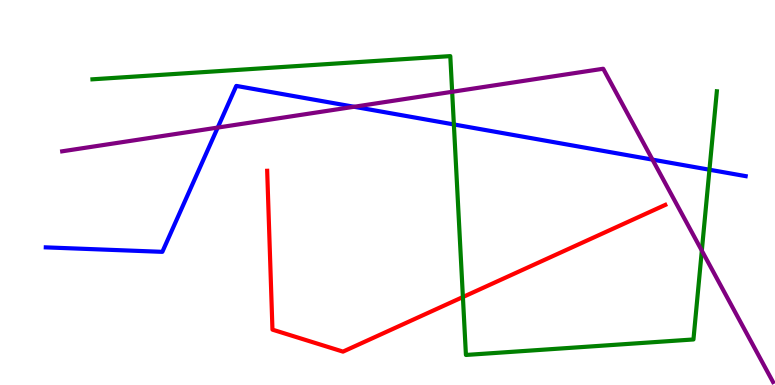[{'lines': ['blue', 'red'], 'intersections': []}, {'lines': ['green', 'red'], 'intersections': [{'x': 5.97, 'y': 2.28}]}, {'lines': ['purple', 'red'], 'intersections': []}, {'lines': ['blue', 'green'], 'intersections': [{'x': 5.86, 'y': 6.77}, {'x': 9.15, 'y': 5.59}]}, {'lines': ['blue', 'purple'], 'intersections': [{'x': 2.81, 'y': 6.69}, {'x': 4.57, 'y': 7.23}, {'x': 8.42, 'y': 5.85}]}, {'lines': ['green', 'purple'], 'intersections': [{'x': 5.83, 'y': 7.62}, {'x': 9.06, 'y': 3.49}]}]